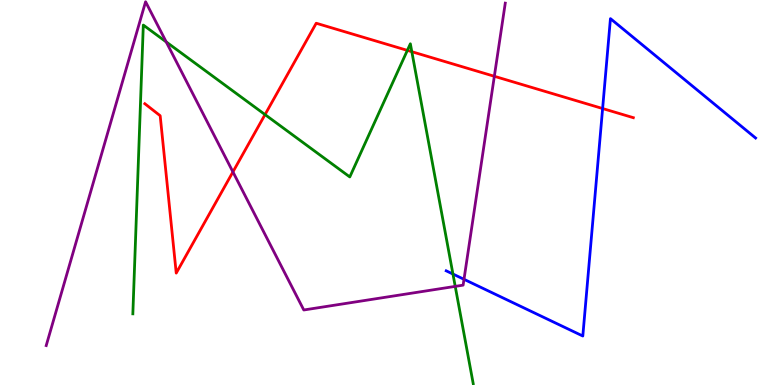[{'lines': ['blue', 'red'], 'intersections': [{'x': 7.78, 'y': 7.18}]}, {'lines': ['green', 'red'], 'intersections': [{'x': 3.42, 'y': 7.02}, {'x': 5.26, 'y': 8.69}, {'x': 5.31, 'y': 8.66}]}, {'lines': ['purple', 'red'], 'intersections': [{'x': 3.01, 'y': 5.53}, {'x': 6.38, 'y': 8.02}]}, {'lines': ['blue', 'green'], 'intersections': [{'x': 5.84, 'y': 2.88}]}, {'lines': ['blue', 'purple'], 'intersections': [{'x': 5.99, 'y': 2.75}]}, {'lines': ['green', 'purple'], 'intersections': [{'x': 2.14, 'y': 8.91}, {'x': 5.87, 'y': 2.56}]}]